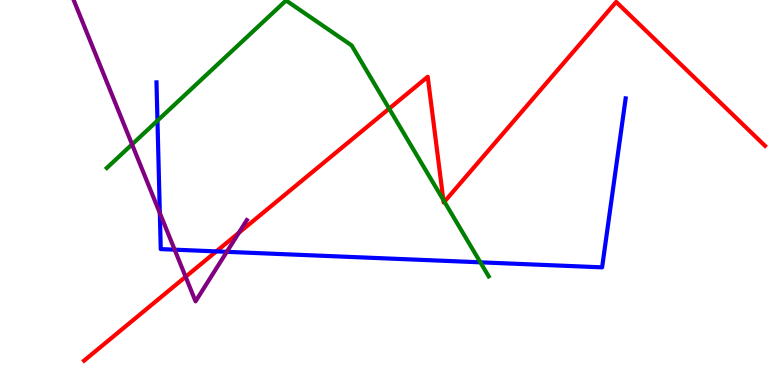[{'lines': ['blue', 'red'], 'intersections': [{'x': 2.79, 'y': 3.47}]}, {'lines': ['green', 'red'], 'intersections': [{'x': 5.02, 'y': 7.18}, {'x': 5.72, 'y': 4.81}, {'x': 5.73, 'y': 4.76}]}, {'lines': ['purple', 'red'], 'intersections': [{'x': 2.39, 'y': 2.81}, {'x': 3.08, 'y': 3.95}]}, {'lines': ['blue', 'green'], 'intersections': [{'x': 2.03, 'y': 6.87}, {'x': 6.2, 'y': 3.19}]}, {'lines': ['blue', 'purple'], 'intersections': [{'x': 2.06, 'y': 4.47}, {'x': 2.25, 'y': 3.51}, {'x': 2.93, 'y': 3.46}]}, {'lines': ['green', 'purple'], 'intersections': [{'x': 1.7, 'y': 6.25}]}]